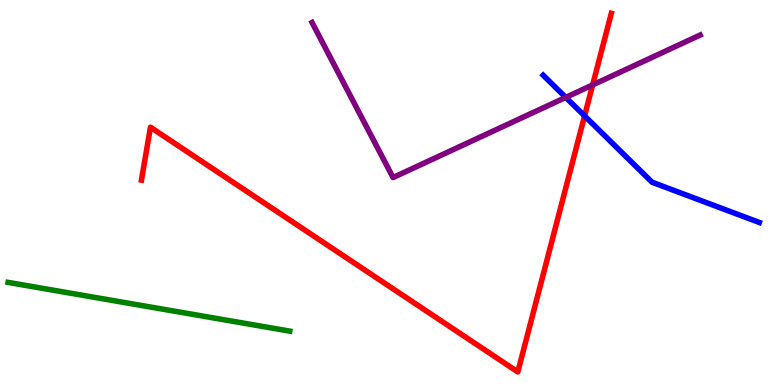[{'lines': ['blue', 'red'], 'intersections': [{'x': 7.54, 'y': 6.99}]}, {'lines': ['green', 'red'], 'intersections': []}, {'lines': ['purple', 'red'], 'intersections': [{'x': 7.65, 'y': 7.79}]}, {'lines': ['blue', 'green'], 'intersections': []}, {'lines': ['blue', 'purple'], 'intersections': [{'x': 7.3, 'y': 7.47}]}, {'lines': ['green', 'purple'], 'intersections': []}]